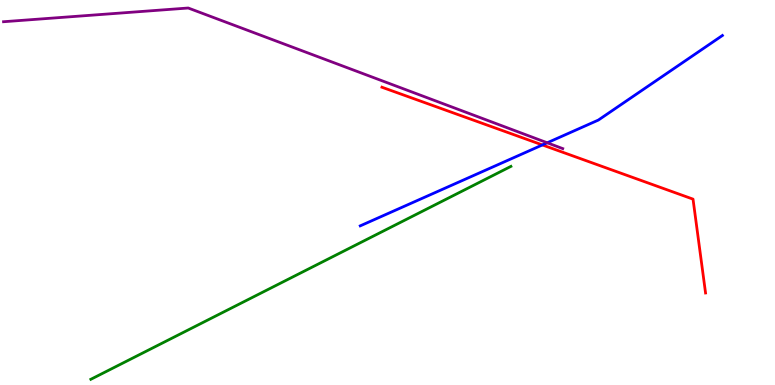[{'lines': ['blue', 'red'], 'intersections': [{'x': 7.0, 'y': 6.24}]}, {'lines': ['green', 'red'], 'intersections': []}, {'lines': ['purple', 'red'], 'intersections': []}, {'lines': ['blue', 'green'], 'intersections': []}, {'lines': ['blue', 'purple'], 'intersections': [{'x': 7.06, 'y': 6.29}]}, {'lines': ['green', 'purple'], 'intersections': []}]